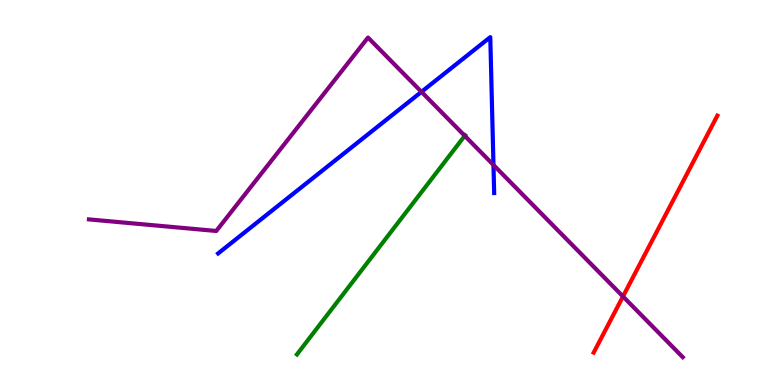[{'lines': ['blue', 'red'], 'intersections': []}, {'lines': ['green', 'red'], 'intersections': []}, {'lines': ['purple', 'red'], 'intersections': [{'x': 8.04, 'y': 2.3}]}, {'lines': ['blue', 'green'], 'intersections': []}, {'lines': ['blue', 'purple'], 'intersections': [{'x': 5.44, 'y': 7.61}, {'x': 6.37, 'y': 5.72}]}, {'lines': ['green', 'purple'], 'intersections': [{'x': 6.0, 'y': 6.47}]}]